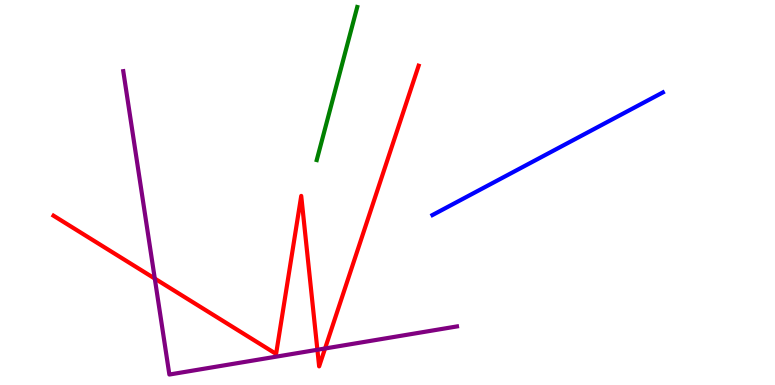[{'lines': ['blue', 'red'], 'intersections': []}, {'lines': ['green', 'red'], 'intersections': []}, {'lines': ['purple', 'red'], 'intersections': [{'x': 2.0, 'y': 2.76}, {'x': 4.1, 'y': 0.915}, {'x': 4.19, 'y': 0.948}]}, {'lines': ['blue', 'green'], 'intersections': []}, {'lines': ['blue', 'purple'], 'intersections': []}, {'lines': ['green', 'purple'], 'intersections': []}]